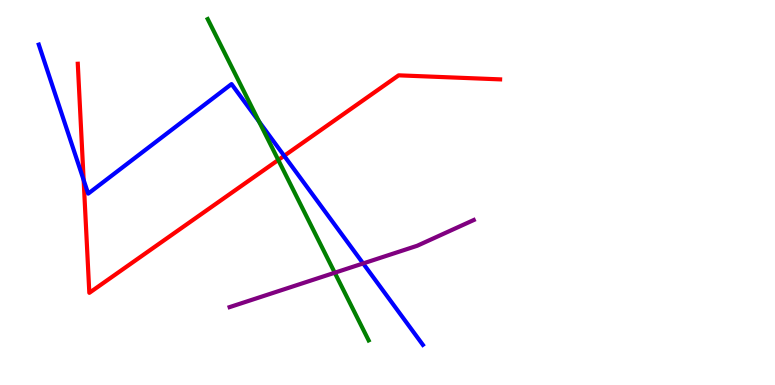[{'lines': ['blue', 'red'], 'intersections': [{'x': 1.08, 'y': 5.32}, {'x': 3.67, 'y': 5.95}]}, {'lines': ['green', 'red'], 'intersections': [{'x': 3.59, 'y': 5.84}]}, {'lines': ['purple', 'red'], 'intersections': []}, {'lines': ['blue', 'green'], 'intersections': [{'x': 3.34, 'y': 6.84}]}, {'lines': ['blue', 'purple'], 'intersections': [{'x': 4.69, 'y': 3.16}]}, {'lines': ['green', 'purple'], 'intersections': [{'x': 4.32, 'y': 2.92}]}]